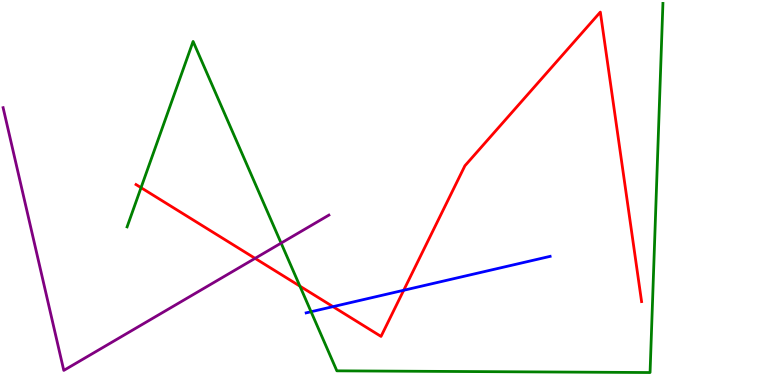[{'lines': ['blue', 'red'], 'intersections': [{'x': 4.3, 'y': 2.04}, {'x': 5.21, 'y': 2.46}]}, {'lines': ['green', 'red'], 'intersections': [{'x': 1.82, 'y': 5.13}, {'x': 3.87, 'y': 2.57}]}, {'lines': ['purple', 'red'], 'intersections': [{'x': 3.29, 'y': 3.29}]}, {'lines': ['blue', 'green'], 'intersections': [{'x': 4.01, 'y': 1.9}]}, {'lines': ['blue', 'purple'], 'intersections': []}, {'lines': ['green', 'purple'], 'intersections': [{'x': 3.63, 'y': 3.69}]}]